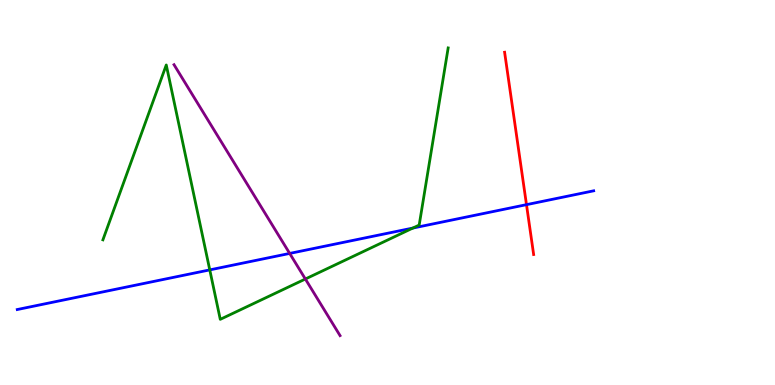[{'lines': ['blue', 'red'], 'intersections': [{'x': 6.79, 'y': 4.68}]}, {'lines': ['green', 'red'], 'intersections': []}, {'lines': ['purple', 'red'], 'intersections': []}, {'lines': ['blue', 'green'], 'intersections': [{'x': 2.71, 'y': 2.99}, {'x': 5.33, 'y': 4.08}]}, {'lines': ['blue', 'purple'], 'intersections': [{'x': 3.74, 'y': 3.42}]}, {'lines': ['green', 'purple'], 'intersections': [{'x': 3.94, 'y': 2.75}]}]